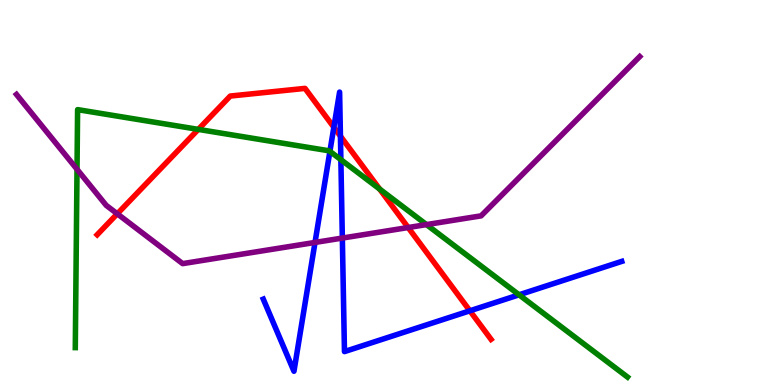[{'lines': ['blue', 'red'], 'intersections': [{'x': 4.31, 'y': 6.69}, {'x': 4.39, 'y': 6.46}, {'x': 6.06, 'y': 1.93}]}, {'lines': ['green', 'red'], 'intersections': [{'x': 2.56, 'y': 6.64}, {'x': 4.9, 'y': 5.09}]}, {'lines': ['purple', 'red'], 'intersections': [{'x': 1.51, 'y': 4.45}, {'x': 5.27, 'y': 4.09}]}, {'lines': ['blue', 'green'], 'intersections': [{'x': 4.26, 'y': 6.07}, {'x': 4.4, 'y': 5.85}, {'x': 6.7, 'y': 2.34}]}, {'lines': ['blue', 'purple'], 'intersections': [{'x': 4.06, 'y': 3.7}, {'x': 4.42, 'y': 3.82}]}, {'lines': ['green', 'purple'], 'intersections': [{'x': 0.994, 'y': 5.6}, {'x': 5.5, 'y': 4.17}]}]